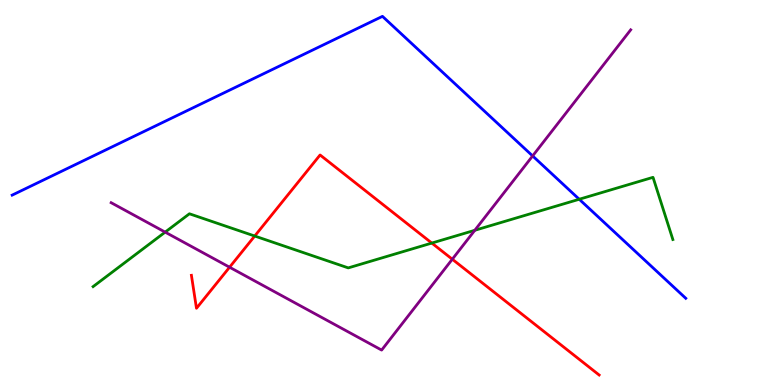[{'lines': ['blue', 'red'], 'intersections': []}, {'lines': ['green', 'red'], 'intersections': [{'x': 3.29, 'y': 3.87}, {'x': 5.57, 'y': 3.69}]}, {'lines': ['purple', 'red'], 'intersections': [{'x': 2.96, 'y': 3.06}, {'x': 5.84, 'y': 3.27}]}, {'lines': ['blue', 'green'], 'intersections': [{'x': 7.47, 'y': 4.82}]}, {'lines': ['blue', 'purple'], 'intersections': [{'x': 6.87, 'y': 5.95}]}, {'lines': ['green', 'purple'], 'intersections': [{'x': 2.13, 'y': 3.97}, {'x': 6.13, 'y': 4.02}]}]